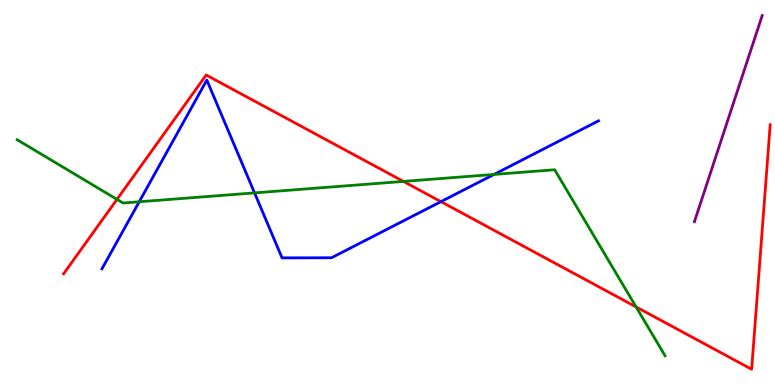[{'lines': ['blue', 'red'], 'intersections': [{'x': 5.69, 'y': 4.76}]}, {'lines': ['green', 'red'], 'intersections': [{'x': 1.51, 'y': 4.82}, {'x': 5.21, 'y': 5.29}, {'x': 8.21, 'y': 2.03}]}, {'lines': ['purple', 'red'], 'intersections': []}, {'lines': ['blue', 'green'], 'intersections': [{'x': 1.8, 'y': 4.76}, {'x': 3.28, 'y': 4.99}, {'x': 6.37, 'y': 5.47}]}, {'lines': ['blue', 'purple'], 'intersections': []}, {'lines': ['green', 'purple'], 'intersections': []}]